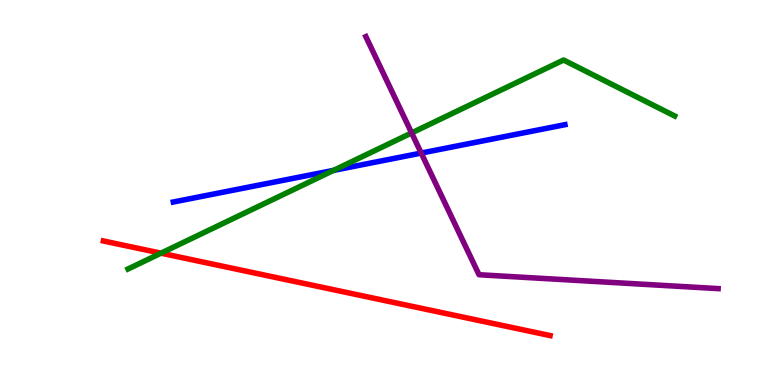[{'lines': ['blue', 'red'], 'intersections': []}, {'lines': ['green', 'red'], 'intersections': [{'x': 2.08, 'y': 3.42}]}, {'lines': ['purple', 'red'], 'intersections': []}, {'lines': ['blue', 'green'], 'intersections': [{'x': 4.3, 'y': 5.57}]}, {'lines': ['blue', 'purple'], 'intersections': [{'x': 5.43, 'y': 6.02}]}, {'lines': ['green', 'purple'], 'intersections': [{'x': 5.31, 'y': 6.55}]}]